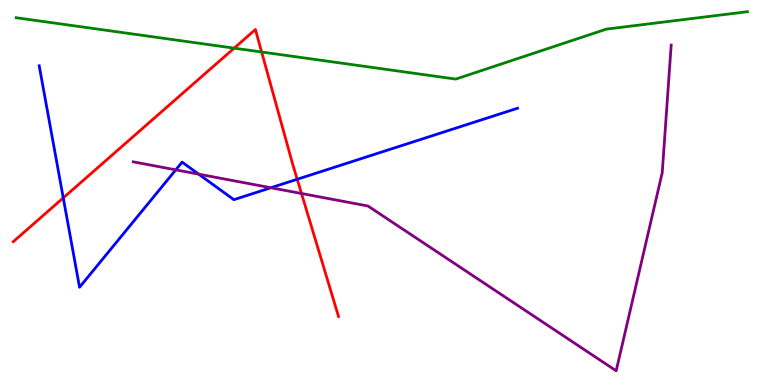[{'lines': ['blue', 'red'], 'intersections': [{'x': 0.816, 'y': 4.86}, {'x': 3.84, 'y': 5.34}]}, {'lines': ['green', 'red'], 'intersections': [{'x': 3.02, 'y': 8.75}, {'x': 3.38, 'y': 8.65}]}, {'lines': ['purple', 'red'], 'intersections': [{'x': 3.89, 'y': 4.97}]}, {'lines': ['blue', 'green'], 'intersections': []}, {'lines': ['blue', 'purple'], 'intersections': [{'x': 2.27, 'y': 5.59}, {'x': 2.56, 'y': 5.48}, {'x': 3.5, 'y': 5.12}]}, {'lines': ['green', 'purple'], 'intersections': []}]